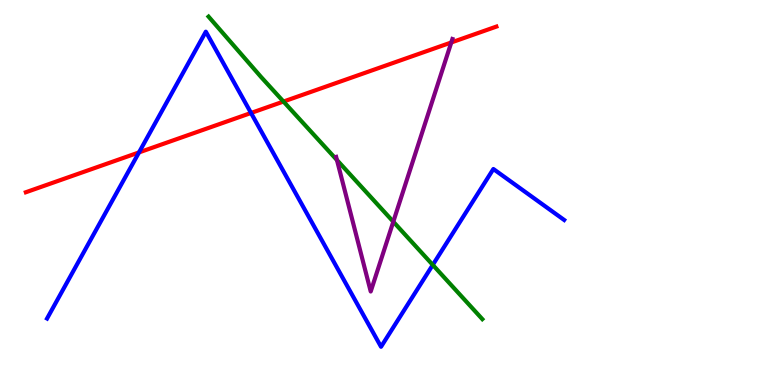[{'lines': ['blue', 'red'], 'intersections': [{'x': 1.79, 'y': 6.04}, {'x': 3.24, 'y': 7.07}]}, {'lines': ['green', 'red'], 'intersections': [{'x': 3.66, 'y': 7.36}]}, {'lines': ['purple', 'red'], 'intersections': [{'x': 5.82, 'y': 8.9}]}, {'lines': ['blue', 'green'], 'intersections': [{'x': 5.58, 'y': 3.12}]}, {'lines': ['blue', 'purple'], 'intersections': []}, {'lines': ['green', 'purple'], 'intersections': [{'x': 4.35, 'y': 5.84}, {'x': 5.07, 'y': 4.24}]}]